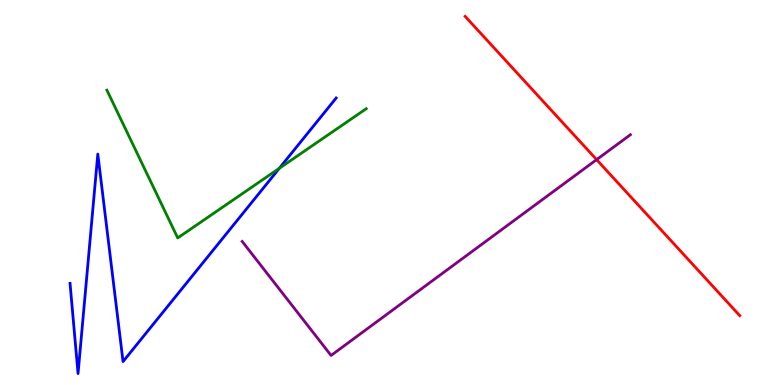[{'lines': ['blue', 'red'], 'intersections': []}, {'lines': ['green', 'red'], 'intersections': []}, {'lines': ['purple', 'red'], 'intersections': [{'x': 7.7, 'y': 5.85}]}, {'lines': ['blue', 'green'], 'intersections': [{'x': 3.6, 'y': 5.63}]}, {'lines': ['blue', 'purple'], 'intersections': []}, {'lines': ['green', 'purple'], 'intersections': []}]